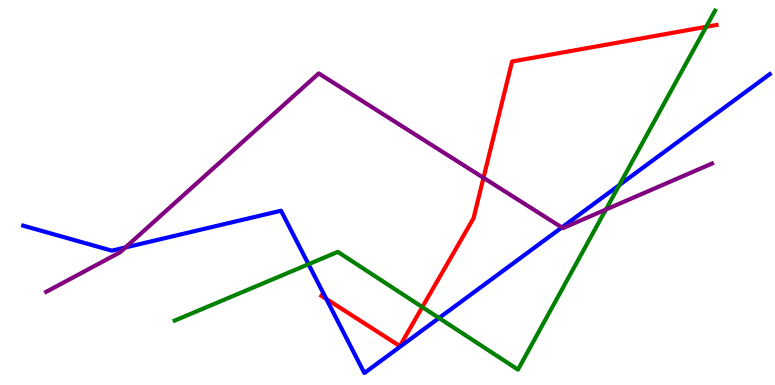[{'lines': ['blue', 'red'], 'intersections': [{'x': 4.21, 'y': 2.24}]}, {'lines': ['green', 'red'], 'intersections': [{'x': 5.45, 'y': 2.02}, {'x': 9.11, 'y': 9.3}]}, {'lines': ['purple', 'red'], 'intersections': [{'x': 6.24, 'y': 5.38}]}, {'lines': ['blue', 'green'], 'intersections': [{'x': 3.98, 'y': 3.14}, {'x': 5.66, 'y': 1.74}, {'x': 7.99, 'y': 5.19}]}, {'lines': ['blue', 'purple'], 'intersections': [{'x': 1.62, 'y': 3.57}, {'x': 7.25, 'y': 4.09}]}, {'lines': ['green', 'purple'], 'intersections': [{'x': 7.82, 'y': 4.56}]}]